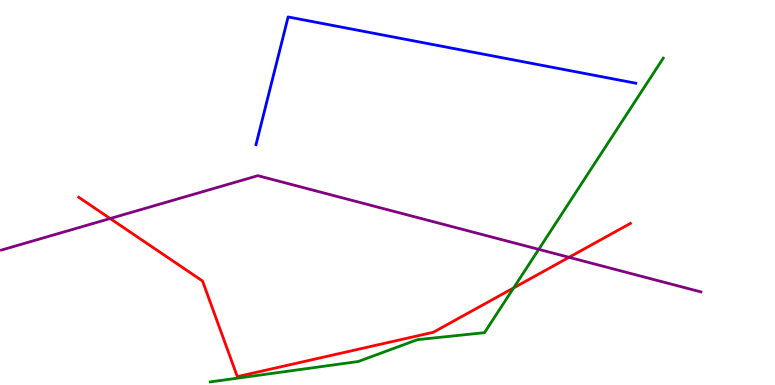[{'lines': ['blue', 'red'], 'intersections': []}, {'lines': ['green', 'red'], 'intersections': [{'x': 6.63, 'y': 2.52}]}, {'lines': ['purple', 'red'], 'intersections': [{'x': 1.42, 'y': 4.32}, {'x': 7.34, 'y': 3.32}]}, {'lines': ['blue', 'green'], 'intersections': []}, {'lines': ['blue', 'purple'], 'intersections': []}, {'lines': ['green', 'purple'], 'intersections': [{'x': 6.95, 'y': 3.52}]}]